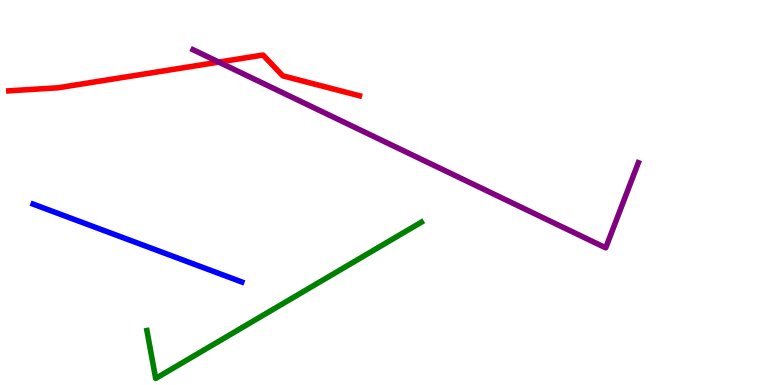[{'lines': ['blue', 'red'], 'intersections': []}, {'lines': ['green', 'red'], 'intersections': []}, {'lines': ['purple', 'red'], 'intersections': [{'x': 2.82, 'y': 8.39}]}, {'lines': ['blue', 'green'], 'intersections': []}, {'lines': ['blue', 'purple'], 'intersections': []}, {'lines': ['green', 'purple'], 'intersections': []}]